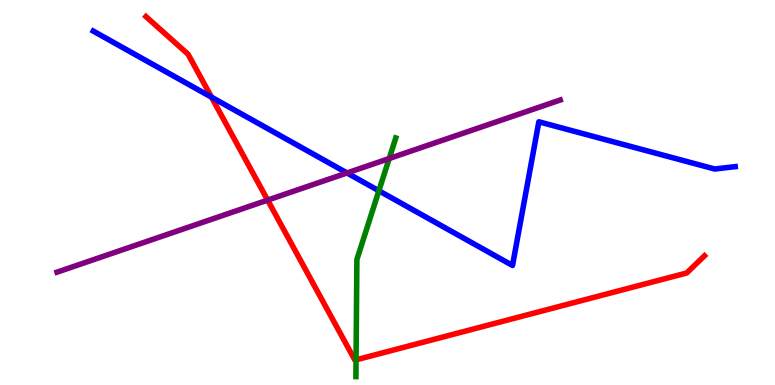[{'lines': ['blue', 'red'], 'intersections': [{'x': 2.73, 'y': 7.48}]}, {'lines': ['green', 'red'], 'intersections': [{'x': 4.59, 'y': 0.653}]}, {'lines': ['purple', 'red'], 'intersections': [{'x': 3.45, 'y': 4.8}]}, {'lines': ['blue', 'green'], 'intersections': [{'x': 4.89, 'y': 5.05}]}, {'lines': ['blue', 'purple'], 'intersections': [{'x': 4.48, 'y': 5.51}]}, {'lines': ['green', 'purple'], 'intersections': [{'x': 5.02, 'y': 5.88}]}]